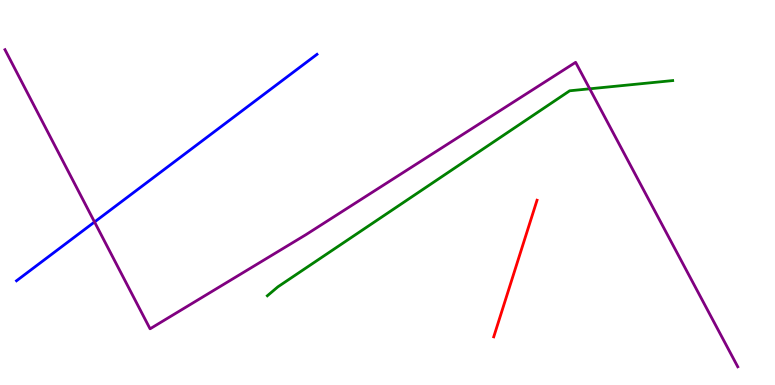[{'lines': ['blue', 'red'], 'intersections': []}, {'lines': ['green', 'red'], 'intersections': []}, {'lines': ['purple', 'red'], 'intersections': []}, {'lines': ['blue', 'green'], 'intersections': []}, {'lines': ['blue', 'purple'], 'intersections': [{'x': 1.22, 'y': 4.23}]}, {'lines': ['green', 'purple'], 'intersections': [{'x': 7.61, 'y': 7.69}]}]